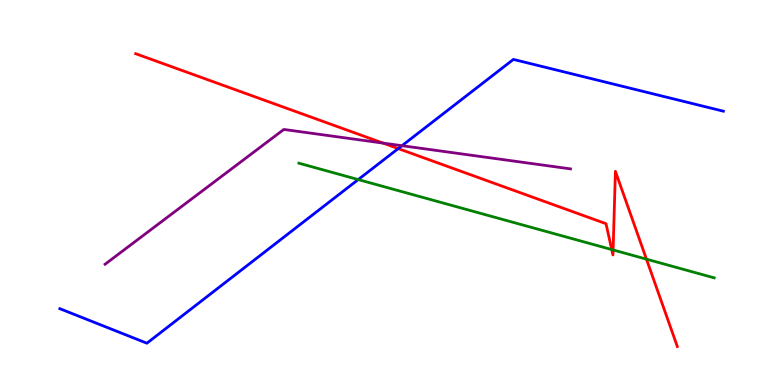[{'lines': ['blue', 'red'], 'intersections': [{'x': 5.14, 'y': 6.14}]}, {'lines': ['green', 'red'], 'intersections': [{'x': 7.89, 'y': 3.52}, {'x': 7.91, 'y': 3.51}, {'x': 8.34, 'y': 3.27}]}, {'lines': ['purple', 'red'], 'intersections': [{'x': 4.94, 'y': 6.28}]}, {'lines': ['blue', 'green'], 'intersections': [{'x': 4.62, 'y': 5.34}]}, {'lines': ['blue', 'purple'], 'intersections': [{'x': 5.19, 'y': 6.22}]}, {'lines': ['green', 'purple'], 'intersections': []}]